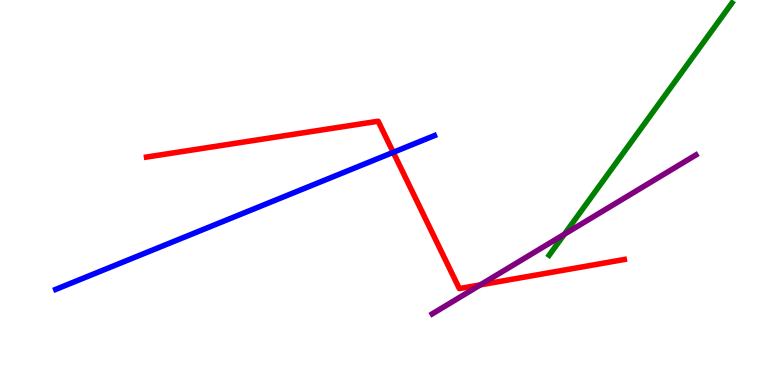[{'lines': ['blue', 'red'], 'intersections': [{'x': 5.07, 'y': 6.04}]}, {'lines': ['green', 'red'], 'intersections': []}, {'lines': ['purple', 'red'], 'intersections': [{'x': 6.2, 'y': 2.6}]}, {'lines': ['blue', 'green'], 'intersections': []}, {'lines': ['blue', 'purple'], 'intersections': []}, {'lines': ['green', 'purple'], 'intersections': [{'x': 7.28, 'y': 3.92}]}]